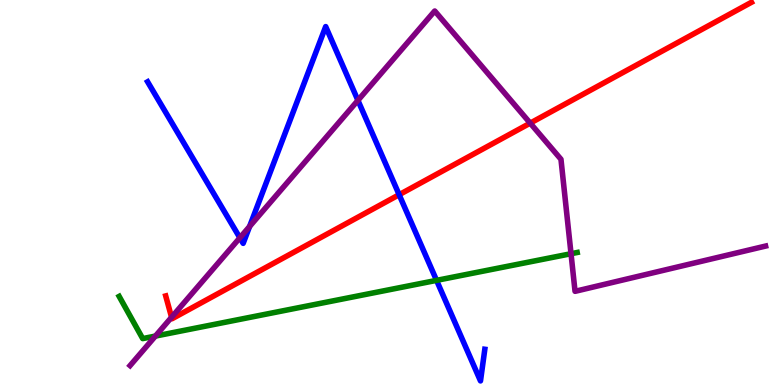[{'lines': ['blue', 'red'], 'intersections': [{'x': 5.15, 'y': 4.94}]}, {'lines': ['green', 'red'], 'intersections': []}, {'lines': ['purple', 'red'], 'intersections': [{'x': 2.21, 'y': 1.76}, {'x': 6.84, 'y': 6.8}]}, {'lines': ['blue', 'green'], 'intersections': [{'x': 5.63, 'y': 2.72}]}, {'lines': ['blue', 'purple'], 'intersections': [{'x': 3.09, 'y': 3.82}, {'x': 3.22, 'y': 4.12}, {'x': 4.62, 'y': 7.39}]}, {'lines': ['green', 'purple'], 'intersections': [{'x': 2.01, 'y': 1.27}, {'x': 7.37, 'y': 3.41}]}]